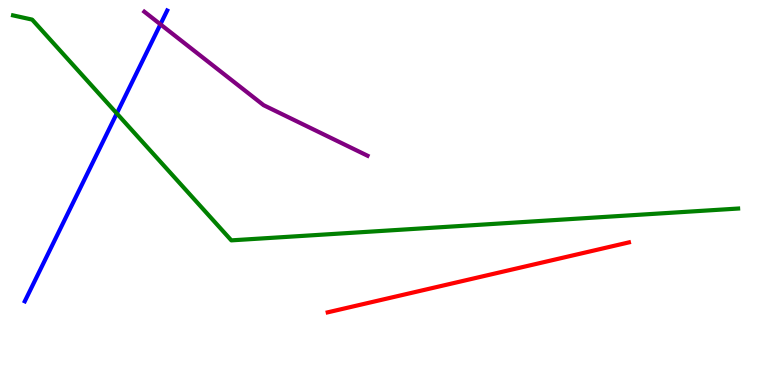[{'lines': ['blue', 'red'], 'intersections': []}, {'lines': ['green', 'red'], 'intersections': []}, {'lines': ['purple', 'red'], 'intersections': []}, {'lines': ['blue', 'green'], 'intersections': [{'x': 1.51, 'y': 7.05}]}, {'lines': ['blue', 'purple'], 'intersections': [{'x': 2.07, 'y': 9.37}]}, {'lines': ['green', 'purple'], 'intersections': []}]